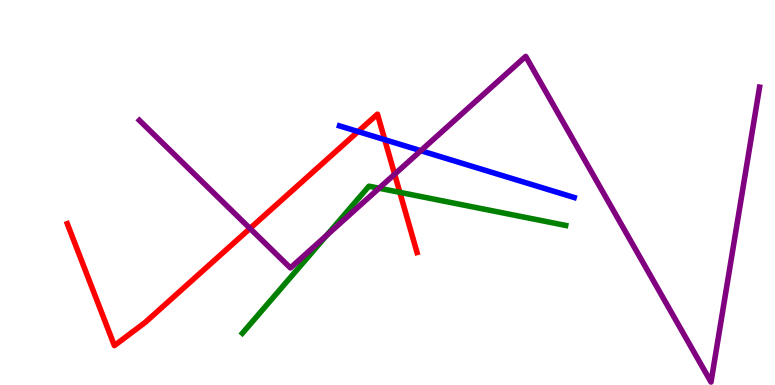[{'lines': ['blue', 'red'], 'intersections': [{'x': 4.62, 'y': 6.58}, {'x': 4.96, 'y': 6.37}]}, {'lines': ['green', 'red'], 'intersections': [{'x': 5.16, 'y': 5.0}]}, {'lines': ['purple', 'red'], 'intersections': [{'x': 3.23, 'y': 4.07}, {'x': 5.09, 'y': 5.47}]}, {'lines': ['blue', 'green'], 'intersections': []}, {'lines': ['blue', 'purple'], 'intersections': [{'x': 5.43, 'y': 6.09}]}, {'lines': ['green', 'purple'], 'intersections': [{'x': 4.22, 'y': 3.89}, {'x': 4.89, 'y': 5.11}]}]